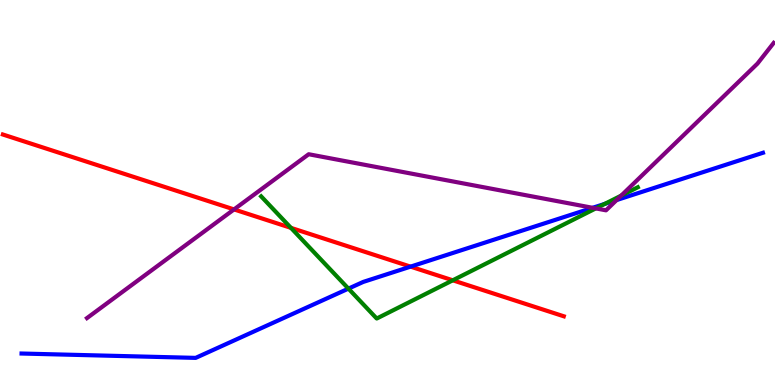[{'lines': ['blue', 'red'], 'intersections': [{'x': 5.3, 'y': 3.07}]}, {'lines': ['green', 'red'], 'intersections': [{'x': 3.75, 'y': 4.08}, {'x': 5.84, 'y': 2.72}]}, {'lines': ['purple', 'red'], 'intersections': [{'x': 3.02, 'y': 4.56}]}, {'lines': ['blue', 'green'], 'intersections': [{'x': 4.5, 'y': 2.5}, {'x': 7.8, 'y': 4.7}]}, {'lines': ['blue', 'purple'], 'intersections': [{'x': 7.65, 'y': 4.6}, {'x': 7.96, 'y': 4.8}]}, {'lines': ['green', 'purple'], 'intersections': [{'x': 7.69, 'y': 4.59}, {'x': 8.02, 'y': 4.92}]}]